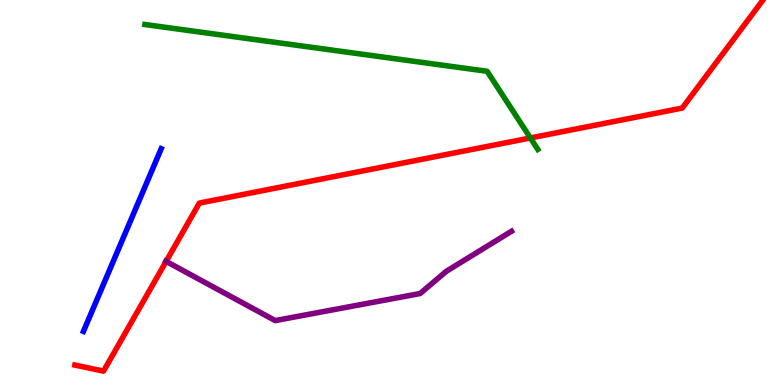[{'lines': ['blue', 'red'], 'intersections': []}, {'lines': ['green', 'red'], 'intersections': [{'x': 6.84, 'y': 6.42}]}, {'lines': ['purple', 'red'], 'intersections': [{'x': 2.14, 'y': 3.21}]}, {'lines': ['blue', 'green'], 'intersections': []}, {'lines': ['blue', 'purple'], 'intersections': []}, {'lines': ['green', 'purple'], 'intersections': []}]